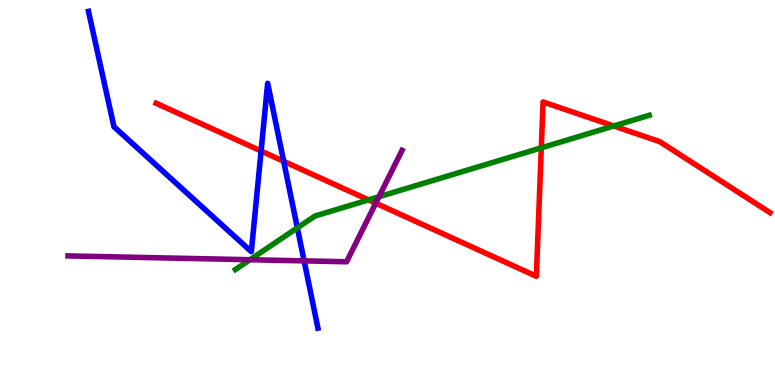[{'lines': ['blue', 'red'], 'intersections': [{'x': 3.37, 'y': 6.08}, {'x': 3.66, 'y': 5.81}]}, {'lines': ['green', 'red'], 'intersections': [{'x': 4.76, 'y': 4.81}, {'x': 6.98, 'y': 6.16}, {'x': 7.92, 'y': 6.73}]}, {'lines': ['purple', 'red'], 'intersections': [{'x': 4.85, 'y': 4.72}]}, {'lines': ['blue', 'green'], 'intersections': [{'x': 3.84, 'y': 4.08}]}, {'lines': ['blue', 'purple'], 'intersections': [{'x': 3.92, 'y': 3.22}]}, {'lines': ['green', 'purple'], 'intersections': [{'x': 3.23, 'y': 3.25}, {'x': 4.89, 'y': 4.89}]}]